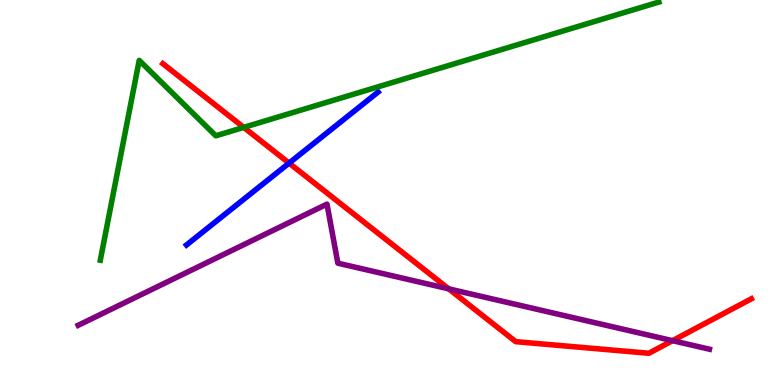[{'lines': ['blue', 'red'], 'intersections': [{'x': 3.73, 'y': 5.76}]}, {'lines': ['green', 'red'], 'intersections': [{'x': 3.14, 'y': 6.69}]}, {'lines': ['purple', 'red'], 'intersections': [{'x': 5.79, 'y': 2.5}, {'x': 8.68, 'y': 1.15}]}, {'lines': ['blue', 'green'], 'intersections': []}, {'lines': ['blue', 'purple'], 'intersections': []}, {'lines': ['green', 'purple'], 'intersections': []}]